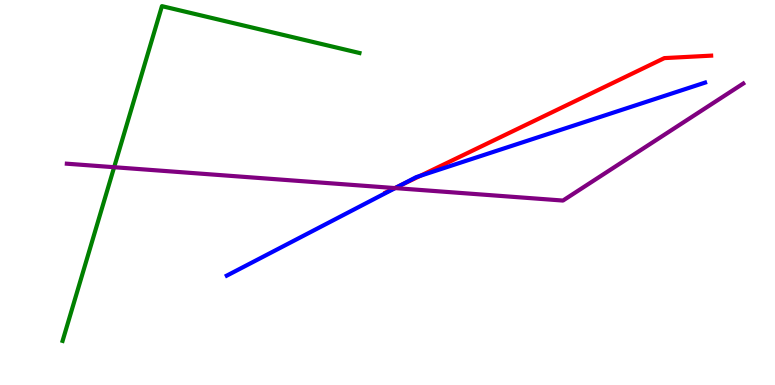[{'lines': ['blue', 'red'], 'intersections': [{'x': 5.15, 'y': 5.17}, {'x': 5.42, 'y': 5.43}]}, {'lines': ['green', 'red'], 'intersections': []}, {'lines': ['purple', 'red'], 'intersections': [{'x': 5.1, 'y': 5.12}]}, {'lines': ['blue', 'green'], 'intersections': []}, {'lines': ['blue', 'purple'], 'intersections': [{'x': 5.1, 'y': 5.11}]}, {'lines': ['green', 'purple'], 'intersections': [{'x': 1.47, 'y': 5.66}]}]